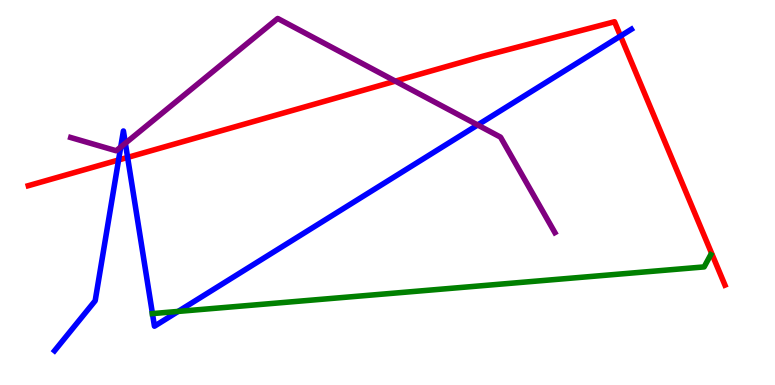[{'lines': ['blue', 'red'], 'intersections': [{'x': 1.53, 'y': 5.84}, {'x': 1.65, 'y': 5.91}, {'x': 8.01, 'y': 9.06}]}, {'lines': ['green', 'red'], 'intersections': []}, {'lines': ['purple', 'red'], 'intersections': [{'x': 5.1, 'y': 7.89}]}, {'lines': ['blue', 'green'], 'intersections': [{'x': 1.97, 'y': 1.85}, {'x': 2.3, 'y': 1.91}]}, {'lines': ['blue', 'purple'], 'intersections': [{'x': 1.56, 'y': 6.18}, {'x': 1.62, 'y': 6.28}, {'x': 6.16, 'y': 6.75}]}, {'lines': ['green', 'purple'], 'intersections': []}]